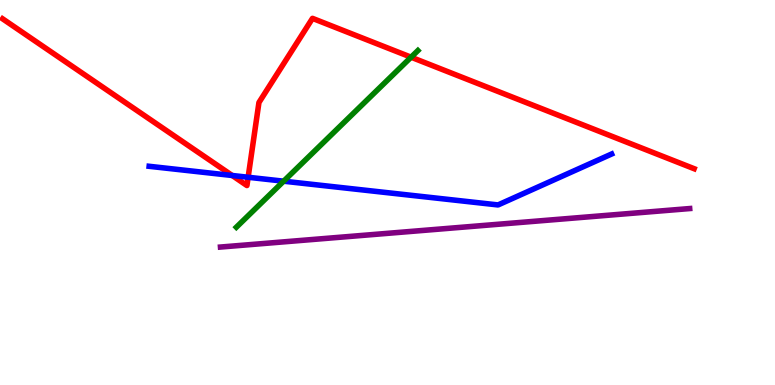[{'lines': ['blue', 'red'], 'intersections': [{'x': 3.0, 'y': 5.44}, {'x': 3.2, 'y': 5.4}]}, {'lines': ['green', 'red'], 'intersections': [{'x': 5.3, 'y': 8.51}]}, {'lines': ['purple', 'red'], 'intersections': []}, {'lines': ['blue', 'green'], 'intersections': [{'x': 3.66, 'y': 5.29}]}, {'lines': ['blue', 'purple'], 'intersections': []}, {'lines': ['green', 'purple'], 'intersections': []}]